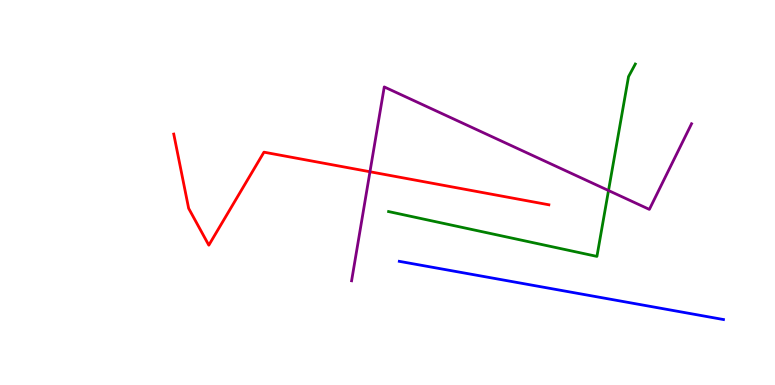[{'lines': ['blue', 'red'], 'intersections': []}, {'lines': ['green', 'red'], 'intersections': []}, {'lines': ['purple', 'red'], 'intersections': [{'x': 4.77, 'y': 5.54}]}, {'lines': ['blue', 'green'], 'intersections': []}, {'lines': ['blue', 'purple'], 'intersections': []}, {'lines': ['green', 'purple'], 'intersections': [{'x': 7.85, 'y': 5.05}]}]